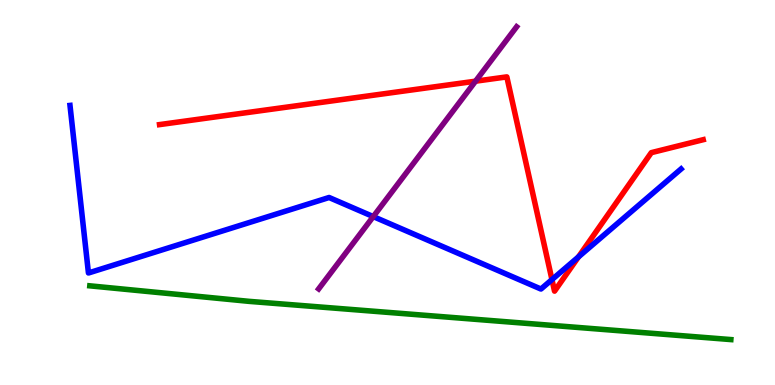[{'lines': ['blue', 'red'], 'intersections': [{'x': 7.12, 'y': 2.74}, {'x': 7.46, 'y': 3.33}]}, {'lines': ['green', 'red'], 'intersections': []}, {'lines': ['purple', 'red'], 'intersections': [{'x': 6.14, 'y': 7.89}]}, {'lines': ['blue', 'green'], 'intersections': []}, {'lines': ['blue', 'purple'], 'intersections': [{'x': 4.82, 'y': 4.37}]}, {'lines': ['green', 'purple'], 'intersections': []}]